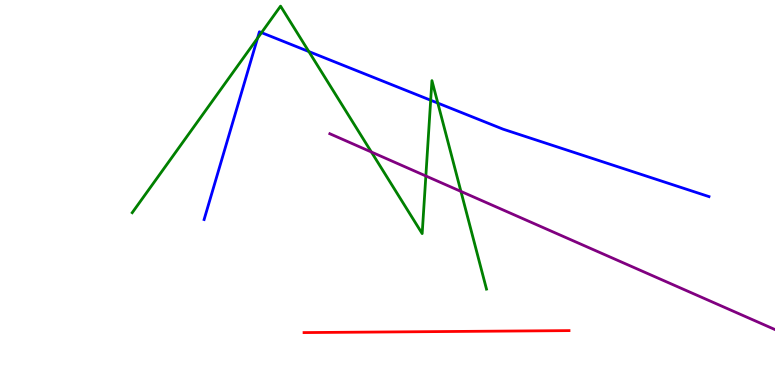[{'lines': ['blue', 'red'], 'intersections': []}, {'lines': ['green', 'red'], 'intersections': []}, {'lines': ['purple', 'red'], 'intersections': []}, {'lines': ['blue', 'green'], 'intersections': [{'x': 3.32, 'y': 9.01}, {'x': 3.37, 'y': 9.15}, {'x': 3.98, 'y': 8.66}, {'x': 5.56, 'y': 7.4}, {'x': 5.65, 'y': 7.32}]}, {'lines': ['blue', 'purple'], 'intersections': []}, {'lines': ['green', 'purple'], 'intersections': [{'x': 4.79, 'y': 6.05}, {'x': 5.49, 'y': 5.43}, {'x': 5.95, 'y': 5.03}]}]